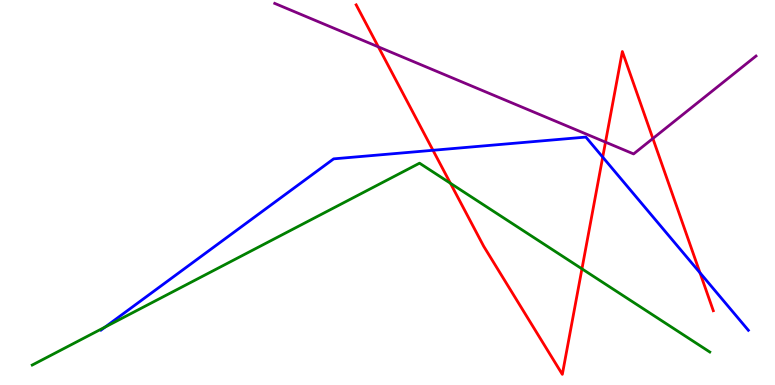[{'lines': ['blue', 'red'], 'intersections': [{'x': 5.59, 'y': 6.1}, {'x': 7.78, 'y': 5.92}, {'x': 9.03, 'y': 2.91}]}, {'lines': ['green', 'red'], 'intersections': [{'x': 5.81, 'y': 5.24}, {'x': 7.51, 'y': 3.02}]}, {'lines': ['purple', 'red'], 'intersections': [{'x': 4.88, 'y': 8.78}, {'x': 7.81, 'y': 6.31}, {'x': 8.42, 'y': 6.4}]}, {'lines': ['blue', 'green'], 'intersections': [{'x': 1.36, 'y': 1.51}]}, {'lines': ['blue', 'purple'], 'intersections': []}, {'lines': ['green', 'purple'], 'intersections': []}]